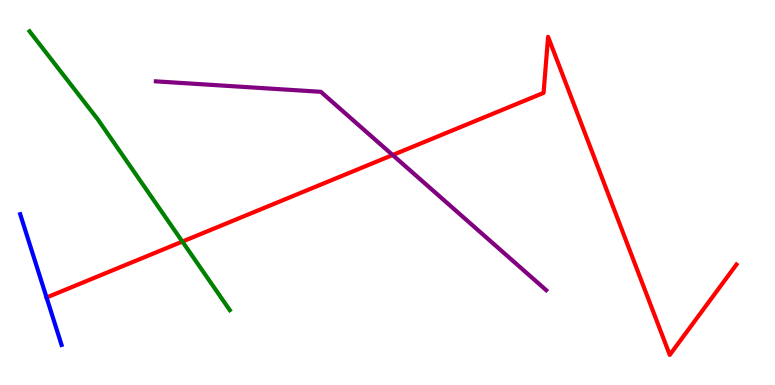[{'lines': ['blue', 'red'], 'intersections': [{'x': 0.601, 'y': 2.27}]}, {'lines': ['green', 'red'], 'intersections': [{'x': 2.35, 'y': 3.73}]}, {'lines': ['purple', 'red'], 'intersections': [{'x': 5.07, 'y': 5.97}]}, {'lines': ['blue', 'green'], 'intersections': []}, {'lines': ['blue', 'purple'], 'intersections': []}, {'lines': ['green', 'purple'], 'intersections': []}]